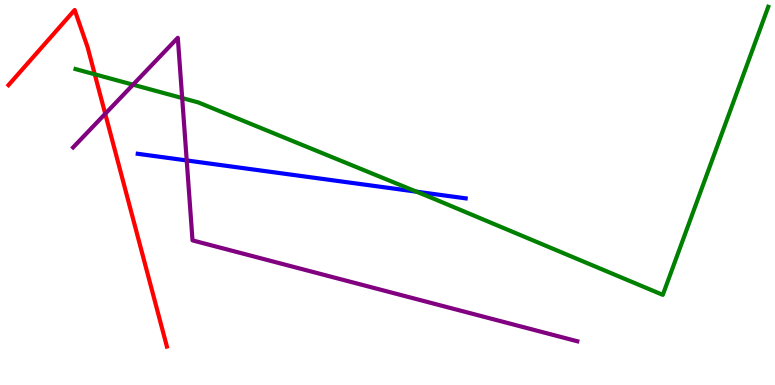[{'lines': ['blue', 'red'], 'intersections': []}, {'lines': ['green', 'red'], 'intersections': [{'x': 1.22, 'y': 8.07}]}, {'lines': ['purple', 'red'], 'intersections': [{'x': 1.36, 'y': 7.04}]}, {'lines': ['blue', 'green'], 'intersections': [{'x': 5.37, 'y': 5.02}]}, {'lines': ['blue', 'purple'], 'intersections': [{'x': 2.41, 'y': 5.83}]}, {'lines': ['green', 'purple'], 'intersections': [{'x': 1.72, 'y': 7.8}, {'x': 2.35, 'y': 7.45}]}]